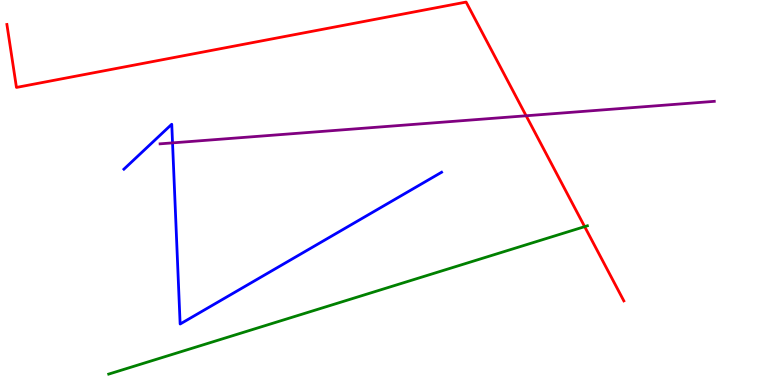[{'lines': ['blue', 'red'], 'intersections': []}, {'lines': ['green', 'red'], 'intersections': [{'x': 7.54, 'y': 4.11}]}, {'lines': ['purple', 'red'], 'intersections': [{'x': 6.79, 'y': 6.99}]}, {'lines': ['blue', 'green'], 'intersections': []}, {'lines': ['blue', 'purple'], 'intersections': [{'x': 2.23, 'y': 6.29}]}, {'lines': ['green', 'purple'], 'intersections': []}]